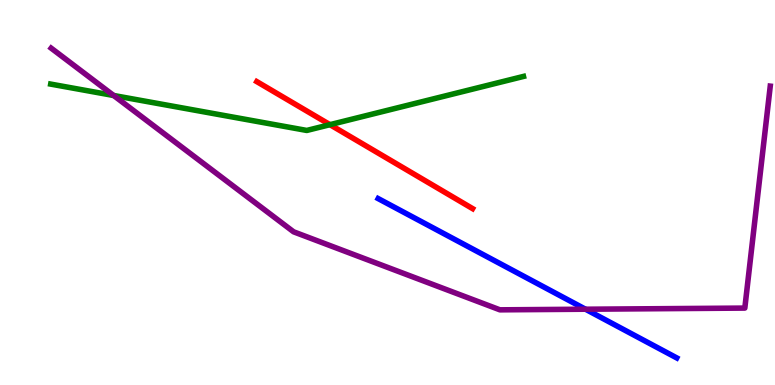[{'lines': ['blue', 'red'], 'intersections': []}, {'lines': ['green', 'red'], 'intersections': [{'x': 4.26, 'y': 6.76}]}, {'lines': ['purple', 'red'], 'intersections': []}, {'lines': ['blue', 'green'], 'intersections': []}, {'lines': ['blue', 'purple'], 'intersections': [{'x': 7.55, 'y': 1.97}]}, {'lines': ['green', 'purple'], 'intersections': [{'x': 1.47, 'y': 7.52}]}]